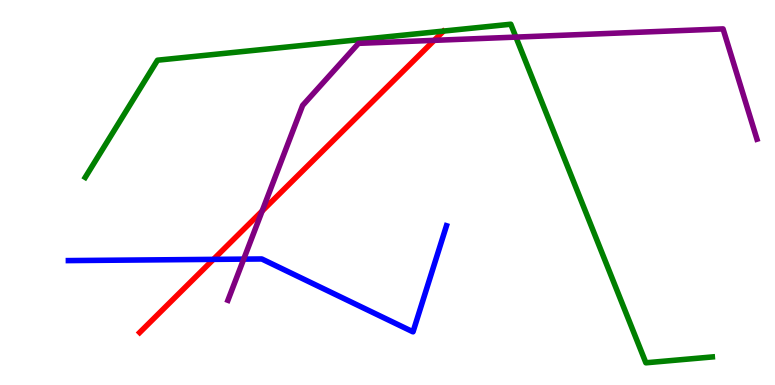[{'lines': ['blue', 'red'], 'intersections': [{'x': 2.75, 'y': 3.26}]}, {'lines': ['green', 'red'], 'intersections': []}, {'lines': ['purple', 'red'], 'intersections': [{'x': 3.38, 'y': 4.52}, {'x': 5.6, 'y': 8.95}]}, {'lines': ['blue', 'green'], 'intersections': []}, {'lines': ['blue', 'purple'], 'intersections': [{'x': 3.14, 'y': 3.27}]}, {'lines': ['green', 'purple'], 'intersections': [{'x': 6.66, 'y': 9.04}]}]